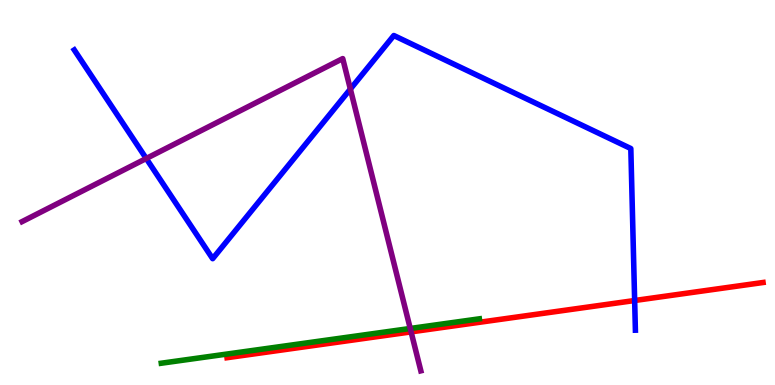[{'lines': ['blue', 'red'], 'intersections': [{'x': 8.19, 'y': 2.19}]}, {'lines': ['green', 'red'], 'intersections': []}, {'lines': ['purple', 'red'], 'intersections': [{'x': 5.3, 'y': 1.38}]}, {'lines': ['blue', 'green'], 'intersections': []}, {'lines': ['blue', 'purple'], 'intersections': [{'x': 1.89, 'y': 5.88}, {'x': 4.52, 'y': 7.69}]}, {'lines': ['green', 'purple'], 'intersections': [{'x': 5.29, 'y': 1.47}]}]